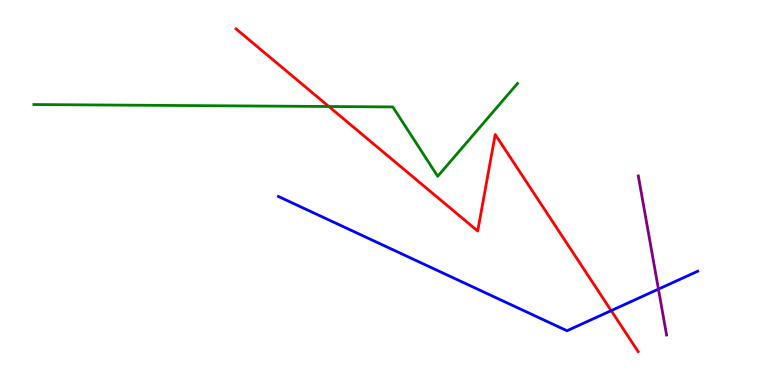[{'lines': ['blue', 'red'], 'intersections': [{'x': 7.89, 'y': 1.93}]}, {'lines': ['green', 'red'], 'intersections': [{'x': 4.24, 'y': 7.23}]}, {'lines': ['purple', 'red'], 'intersections': []}, {'lines': ['blue', 'green'], 'intersections': []}, {'lines': ['blue', 'purple'], 'intersections': [{'x': 8.5, 'y': 2.49}]}, {'lines': ['green', 'purple'], 'intersections': []}]